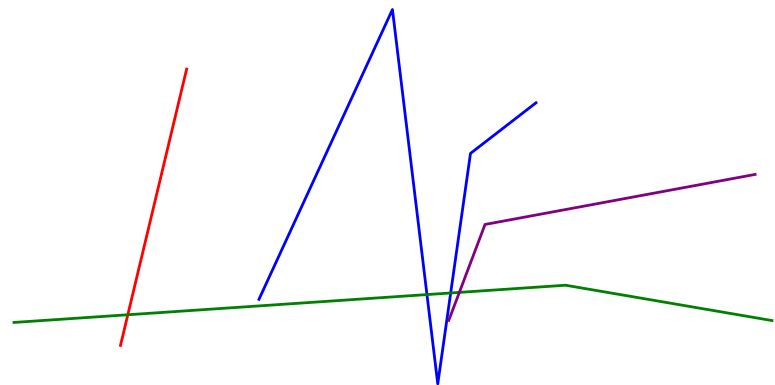[{'lines': ['blue', 'red'], 'intersections': []}, {'lines': ['green', 'red'], 'intersections': [{'x': 1.65, 'y': 1.82}]}, {'lines': ['purple', 'red'], 'intersections': []}, {'lines': ['blue', 'green'], 'intersections': [{'x': 5.51, 'y': 2.35}, {'x': 5.82, 'y': 2.39}]}, {'lines': ['blue', 'purple'], 'intersections': []}, {'lines': ['green', 'purple'], 'intersections': [{'x': 5.93, 'y': 2.41}]}]